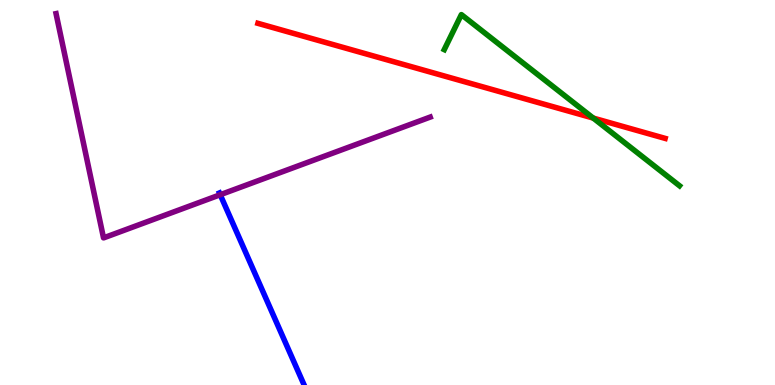[{'lines': ['blue', 'red'], 'intersections': []}, {'lines': ['green', 'red'], 'intersections': [{'x': 7.65, 'y': 6.93}]}, {'lines': ['purple', 'red'], 'intersections': []}, {'lines': ['blue', 'green'], 'intersections': []}, {'lines': ['blue', 'purple'], 'intersections': [{'x': 2.84, 'y': 4.94}]}, {'lines': ['green', 'purple'], 'intersections': []}]